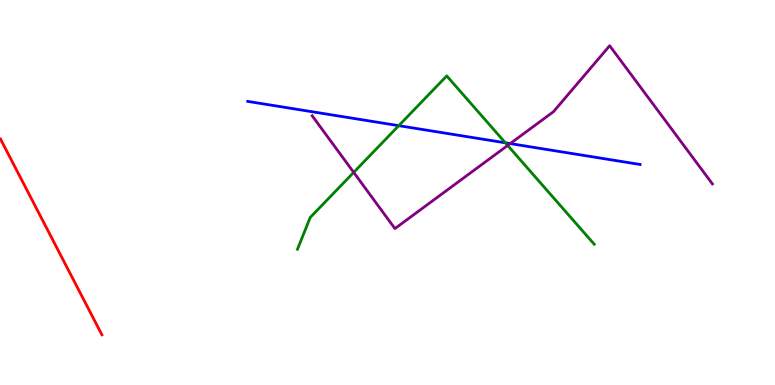[{'lines': ['blue', 'red'], 'intersections': []}, {'lines': ['green', 'red'], 'intersections': []}, {'lines': ['purple', 'red'], 'intersections': []}, {'lines': ['blue', 'green'], 'intersections': [{'x': 5.15, 'y': 6.74}, {'x': 6.52, 'y': 6.29}]}, {'lines': ['blue', 'purple'], 'intersections': [{'x': 6.58, 'y': 6.27}]}, {'lines': ['green', 'purple'], 'intersections': [{'x': 4.56, 'y': 5.52}, {'x': 6.55, 'y': 6.22}]}]